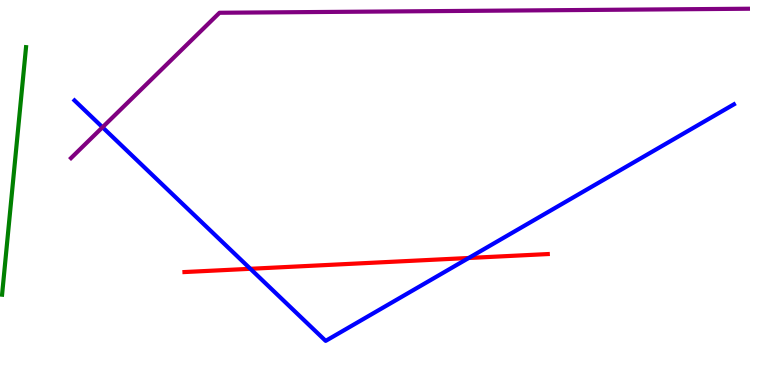[{'lines': ['blue', 'red'], 'intersections': [{'x': 3.23, 'y': 3.02}, {'x': 6.05, 'y': 3.3}]}, {'lines': ['green', 'red'], 'intersections': []}, {'lines': ['purple', 'red'], 'intersections': []}, {'lines': ['blue', 'green'], 'intersections': []}, {'lines': ['blue', 'purple'], 'intersections': [{'x': 1.32, 'y': 6.69}]}, {'lines': ['green', 'purple'], 'intersections': []}]